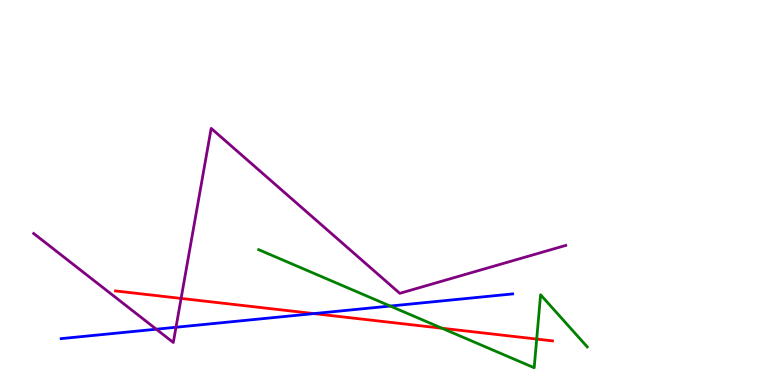[{'lines': ['blue', 'red'], 'intersections': [{'x': 4.05, 'y': 1.85}]}, {'lines': ['green', 'red'], 'intersections': [{'x': 5.7, 'y': 1.47}, {'x': 6.93, 'y': 1.19}]}, {'lines': ['purple', 'red'], 'intersections': [{'x': 2.34, 'y': 2.25}]}, {'lines': ['blue', 'green'], 'intersections': [{'x': 5.03, 'y': 2.05}]}, {'lines': ['blue', 'purple'], 'intersections': [{'x': 2.02, 'y': 1.45}, {'x': 2.27, 'y': 1.5}]}, {'lines': ['green', 'purple'], 'intersections': []}]